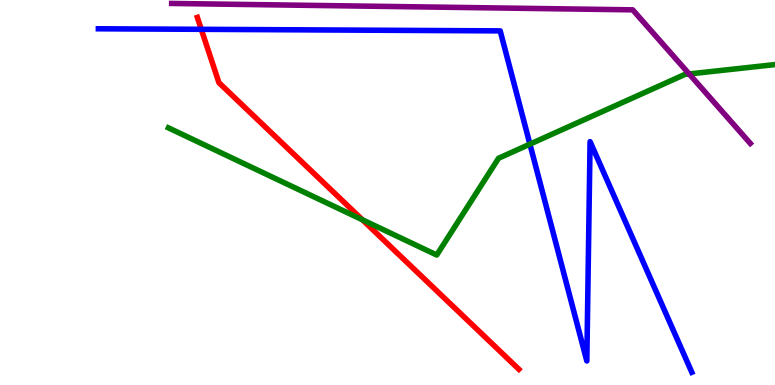[{'lines': ['blue', 'red'], 'intersections': [{'x': 2.6, 'y': 9.24}]}, {'lines': ['green', 'red'], 'intersections': [{'x': 4.68, 'y': 4.29}]}, {'lines': ['purple', 'red'], 'intersections': []}, {'lines': ['blue', 'green'], 'intersections': [{'x': 6.84, 'y': 6.26}]}, {'lines': ['blue', 'purple'], 'intersections': []}, {'lines': ['green', 'purple'], 'intersections': [{'x': 8.89, 'y': 8.08}]}]